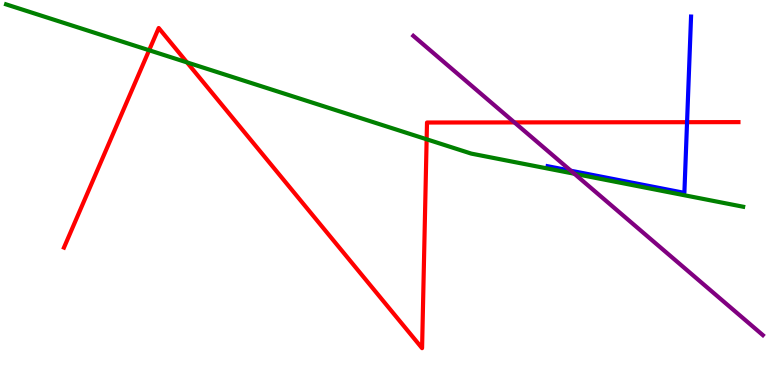[{'lines': ['blue', 'red'], 'intersections': [{'x': 8.87, 'y': 6.83}]}, {'lines': ['green', 'red'], 'intersections': [{'x': 1.92, 'y': 8.69}, {'x': 2.41, 'y': 8.38}, {'x': 5.51, 'y': 6.38}]}, {'lines': ['purple', 'red'], 'intersections': [{'x': 6.64, 'y': 6.82}]}, {'lines': ['blue', 'green'], 'intersections': []}, {'lines': ['blue', 'purple'], 'intersections': [{'x': 7.37, 'y': 5.57}]}, {'lines': ['green', 'purple'], 'intersections': [{'x': 7.41, 'y': 5.49}]}]